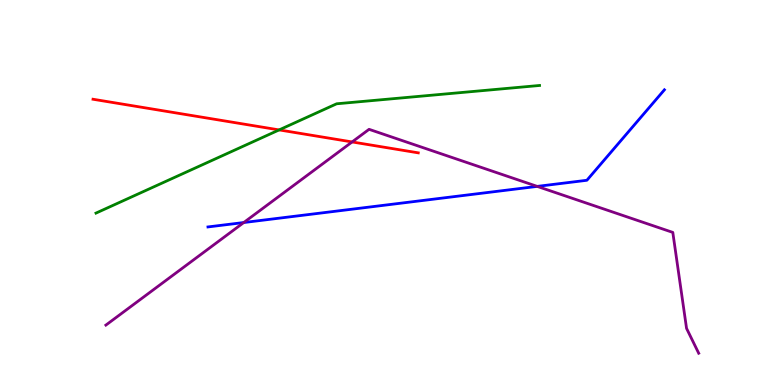[{'lines': ['blue', 'red'], 'intersections': []}, {'lines': ['green', 'red'], 'intersections': [{'x': 3.6, 'y': 6.63}]}, {'lines': ['purple', 'red'], 'intersections': [{'x': 4.54, 'y': 6.31}]}, {'lines': ['blue', 'green'], 'intersections': []}, {'lines': ['blue', 'purple'], 'intersections': [{'x': 3.15, 'y': 4.22}, {'x': 6.93, 'y': 5.16}]}, {'lines': ['green', 'purple'], 'intersections': []}]